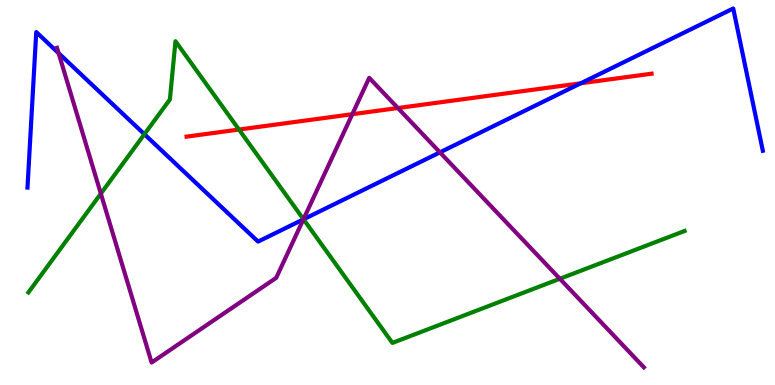[{'lines': ['blue', 'red'], 'intersections': [{'x': 7.49, 'y': 7.84}]}, {'lines': ['green', 'red'], 'intersections': [{'x': 3.08, 'y': 6.64}]}, {'lines': ['purple', 'red'], 'intersections': [{'x': 4.55, 'y': 7.03}, {'x': 5.13, 'y': 7.19}]}, {'lines': ['blue', 'green'], 'intersections': [{'x': 1.86, 'y': 6.51}, {'x': 3.92, 'y': 4.3}]}, {'lines': ['blue', 'purple'], 'intersections': [{'x': 0.756, 'y': 8.62}, {'x': 3.91, 'y': 4.3}, {'x': 5.68, 'y': 6.04}]}, {'lines': ['green', 'purple'], 'intersections': [{'x': 1.3, 'y': 4.97}, {'x': 3.92, 'y': 4.31}, {'x': 7.22, 'y': 2.76}]}]